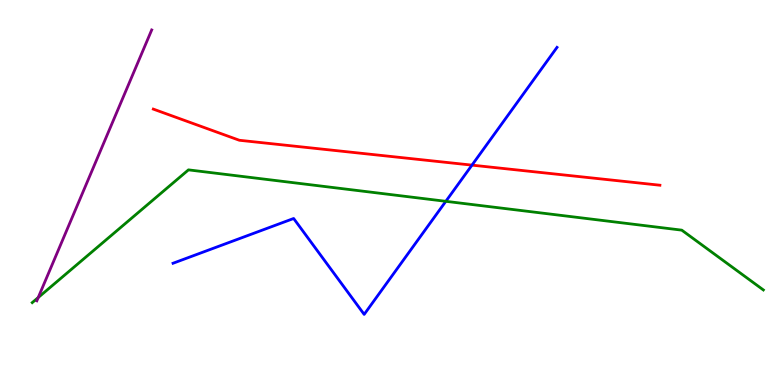[{'lines': ['blue', 'red'], 'intersections': [{'x': 6.09, 'y': 5.71}]}, {'lines': ['green', 'red'], 'intersections': []}, {'lines': ['purple', 'red'], 'intersections': []}, {'lines': ['blue', 'green'], 'intersections': [{'x': 5.75, 'y': 4.77}]}, {'lines': ['blue', 'purple'], 'intersections': []}, {'lines': ['green', 'purple'], 'intersections': [{'x': 0.493, 'y': 2.27}]}]